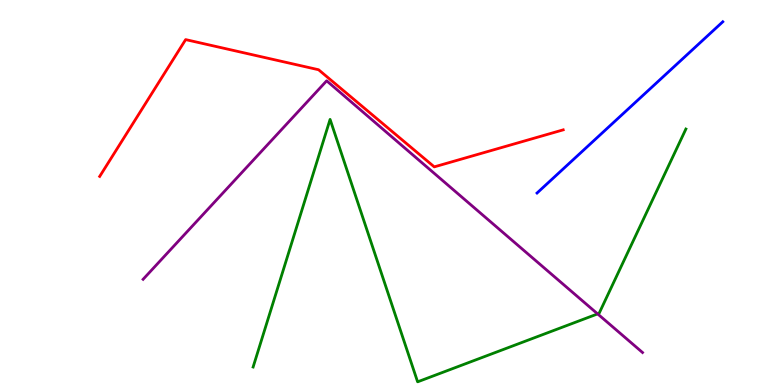[{'lines': ['blue', 'red'], 'intersections': []}, {'lines': ['green', 'red'], 'intersections': []}, {'lines': ['purple', 'red'], 'intersections': []}, {'lines': ['blue', 'green'], 'intersections': []}, {'lines': ['blue', 'purple'], 'intersections': []}, {'lines': ['green', 'purple'], 'intersections': [{'x': 7.71, 'y': 1.85}]}]